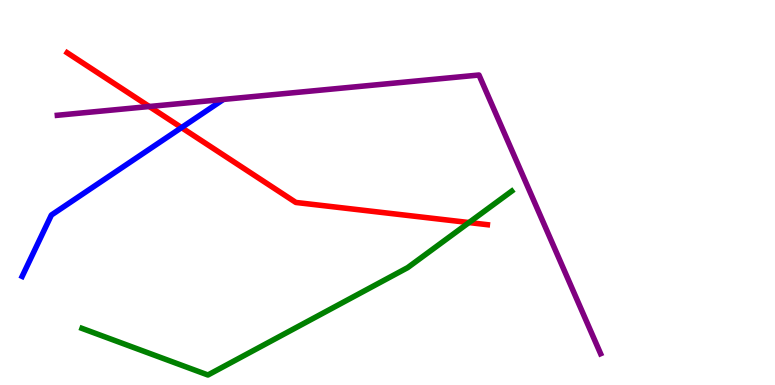[{'lines': ['blue', 'red'], 'intersections': [{'x': 2.34, 'y': 6.69}]}, {'lines': ['green', 'red'], 'intersections': [{'x': 6.05, 'y': 4.22}]}, {'lines': ['purple', 'red'], 'intersections': [{'x': 1.93, 'y': 7.23}]}, {'lines': ['blue', 'green'], 'intersections': []}, {'lines': ['blue', 'purple'], 'intersections': []}, {'lines': ['green', 'purple'], 'intersections': []}]